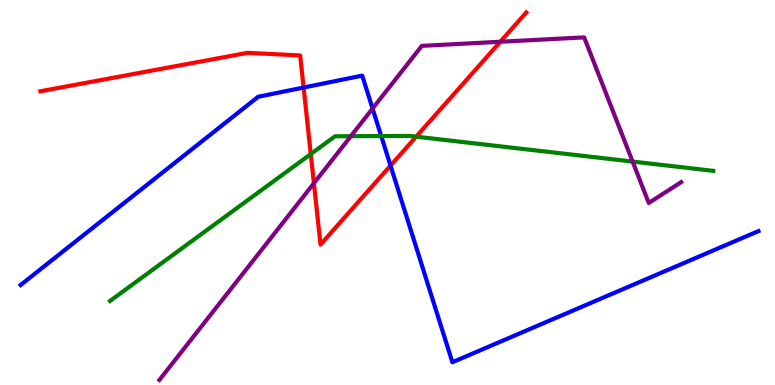[{'lines': ['blue', 'red'], 'intersections': [{'x': 3.92, 'y': 7.73}, {'x': 5.04, 'y': 5.7}]}, {'lines': ['green', 'red'], 'intersections': [{'x': 4.01, 'y': 6.0}, {'x': 5.37, 'y': 6.45}]}, {'lines': ['purple', 'red'], 'intersections': [{'x': 4.05, 'y': 5.24}, {'x': 6.46, 'y': 8.92}]}, {'lines': ['blue', 'green'], 'intersections': [{'x': 4.92, 'y': 6.47}]}, {'lines': ['blue', 'purple'], 'intersections': [{'x': 4.81, 'y': 7.18}]}, {'lines': ['green', 'purple'], 'intersections': [{'x': 4.53, 'y': 6.46}, {'x': 8.16, 'y': 5.8}]}]